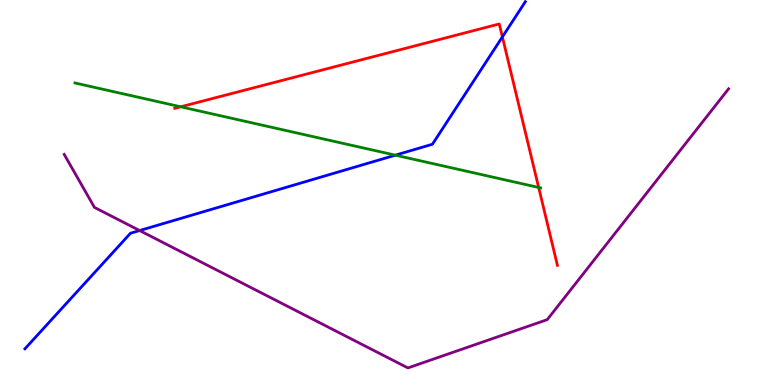[{'lines': ['blue', 'red'], 'intersections': [{'x': 6.48, 'y': 9.04}]}, {'lines': ['green', 'red'], 'intersections': [{'x': 2.33, 'y': 7.23}, {'x': 6.95, 'y': 5.13}]}, {'lines': ['purple', 'red'], 'intersections': []}, {'lines': ['blue', 'green'], 'intersections': [{'x': 5.1, 'y': 5.97}]}, {'lines': ['blue', 'purple'], 'intersections': [{'x': 1.8, 'y': 4.01}]}, {'lines': ['green', 'purple'], 'intersections': []}]